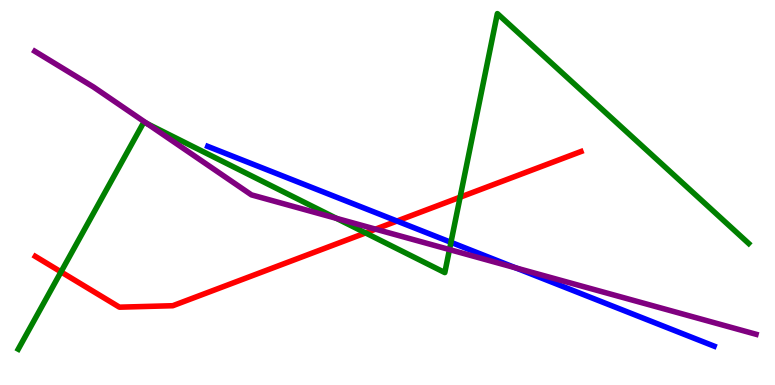[{'lines': ['blue', 'red'], 'intersections': [{'x': 5.12, 'y': 4.26}]}, {'lines': ['green', 'red'], 'intersections': [{'x': 0.787, 'y': 2.94}, {'x': 4.72, 'y': 3.95}, {'x': 5.94, 'y': 4.88}]}, {'lines': ['purple', 'red'], 'intersections': [{'x': 4.85, 'y': 4.05}]}, {'lines': ['blue', 'green'], 'intersections': [{'x': 5.82, 'y': 3.71}]}, {'lines': ['blue', 'purple'], 'intersections': [{'x': 6.65, 'y': 3.04}]}, {'lines': ['green', 'purple'], 'intersections': [{'x': 1.9, 'y': 6.79}, {'x': 4.34, 'y': 4.33}, {'x': 5.8, 'y': 3.52}]}]